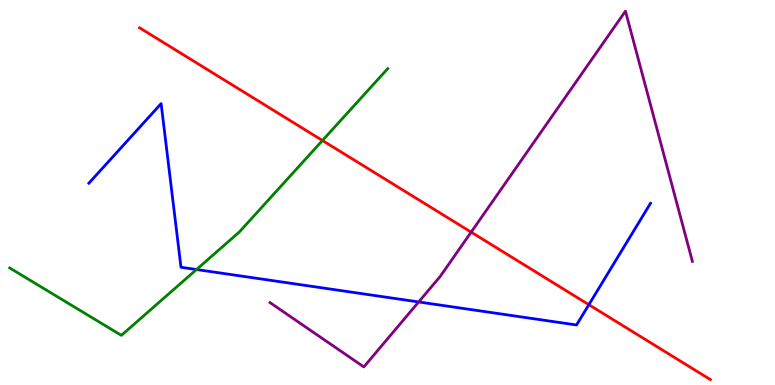[{'lines': ['blue', 'red'], 'intersections': [{'x': 7.6, 'y': 2.09}]}, {'lines': ['green', 'red'], 'intersections': [{'x': 4.16, 'y': 6.35}]}, {'lines': ['purple', 'red'], 'intersections': [{'x': 6.08, 'y': 3.97}]}, {'lines': ['blue', 'green'], 'intersections': [{'x': 2.54, 'y': 3.0}]}, {'lines': ['blue', 'purple'], 'intersections': [{'x': 5.4, 'y': 2.16}]}, {'lines': ['green', 'purple'], 'intersections': []}]